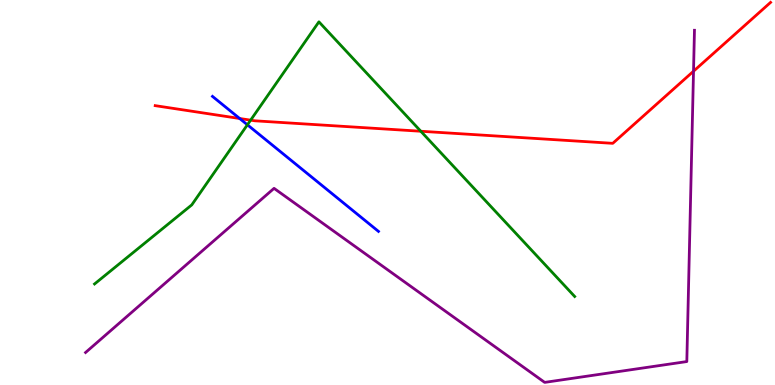[{'lines': ['blue', 'red'], 'intersections': [{'x': 3.09, 'y': 6.92}]}, {'lines': ['green', 'red'], 'intersections': [{'x': 3.23, 'y': 6.88}, {'x': 5.43, 'y': 6.59}]}, {'lines': ['purple', 'red'], 'intersections': [{'x': 8.95, 'y': 8.15}]}, {'lines': ['blue', 'green'], 'intersections': [{'x': 3.19, 'y': 6.76}]}, {'lines': ['blue', 'purple'], 'intersections': []}, {'lines': ['green', 'purple'], 'intersections': []}]